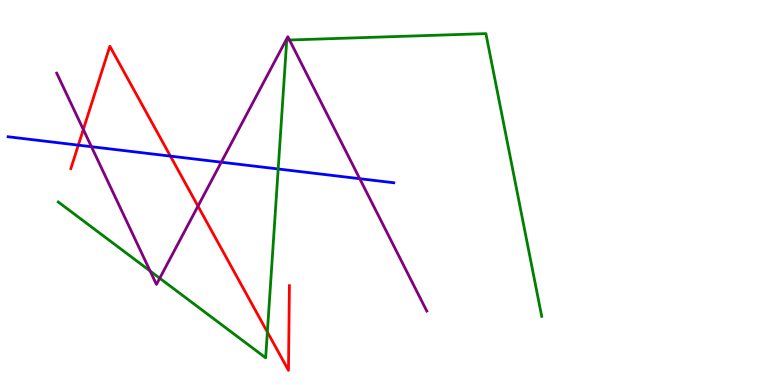[{'lines': ['blue', 'red'], 'intersections': [{'x': 1.01, 'y': 6.23}, {'x': 2.2, 'y': 5.94}]}, {'lines': ['green', 'red'], 'intersections': [{'x': 3.45, 'y': 1.38}]}, {'lines': ['purple', 'red'], 'intersections': [{'x': 1.08, 'y': 6.64}, {'x': 2.55, 'y': 4.65}]}, {'lines': ['blue', 'green'], 'intersections': [{'x': 3.59, 'y': 5.61}]}, {'lines': ['blue', 'purple'], 'intersections': [{'x': 1.18, 'y': 6.19}, {'x': 2.86, 'y': 5.79}, {'x': 4.64, 'y': 5.36}]}, {'lines': ['green', 'purple'], 'intersections': [{'x': 1.94, 'y': 2.96}, {'x': 2.06, 'y': 2.77}, {'x': 3.74, 'y': 8.96}]}]